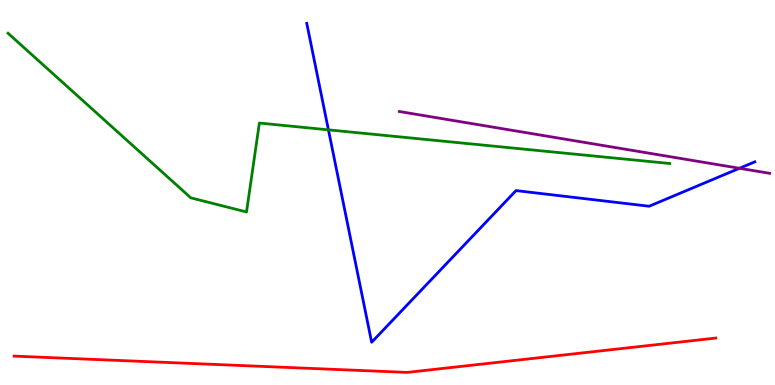[{'lines': ['blue', 'red'], 'intersections': []}, {'lines': ['green', 'red'], 'intersections': []}, {'lines': ['purple', 'red'], 'intersections': []}, {'lines': ['blue', 'green'], 'intersections': [{'x': 4.24, 'y': 6.63}]}, {'lines': ['blue', 'purple'], 'intersections': [{'x': 9.54, 'y': 5.63}]}, {'lines': ['green', 'purple'], 'intersections': []}]